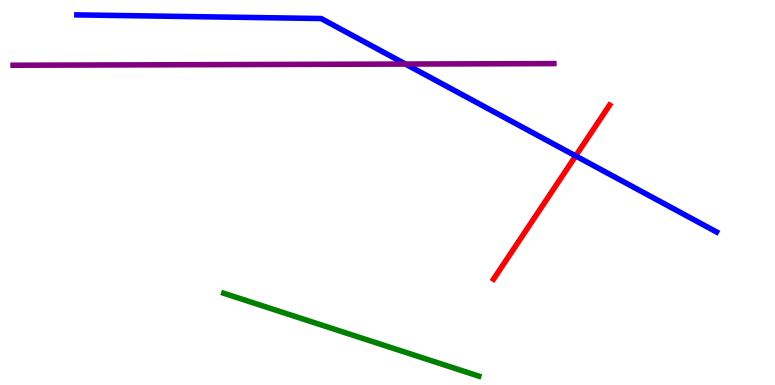[{'lines': ['blue', 'red'], 'intersections': [{'x': 7.43, 'y': 5.95}]}, {'lines': ['green', 'red'], 'intersections': []}, {'lines': ['purple', 'red'], 'intersections': []}, {'lines': ['blue', 'green'], 'intersections': []}, {'lines': ['blue', 'purple'], 'intersections': [{'x': 5.23, 'y': 8.34}]}, {'lines': ['green', 'purple'], 'intersections': []}]